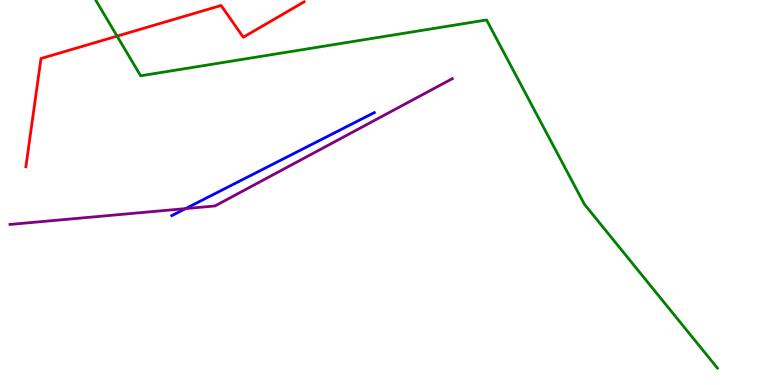[{'lines': ['blue', 'red'], 'intersections': []}, {'lines': ['green', 'red'], 'intersections': [{'x': 1.51, 'y': 9.06}]}, {'lines': ['purple', 'red'], 'intersections': []}, {'lines': ['blue', 'green'], 'intersections': []}, {'lines': ['blue', 'purple'], 'intersections': [{'x': 2.39, 'y': 4.58}]}, {'lines': ['green', 'purple'], 'intersections': []}]